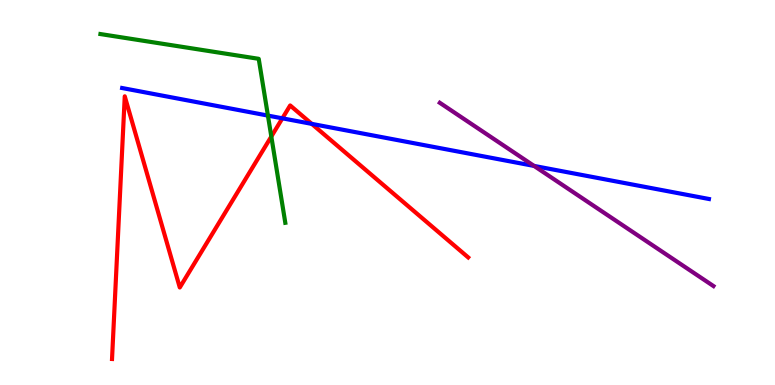[{'lines': ['blue', 'red'], 'intersections': [{'x': 3.64, 'y': 6.93}, {'x': 4.02, 'y': 6.78}]}, {'lines': ['green', 'red'], 'intersections': [{'x': 3.5, 'y': 6.45}]}, {'lines': ['purple', 'red'], 'intersections': []}, {'lines': ['blue', 'green'], 'intersections': [{'x': 3.46, 'y': 7.0}]}, {'lines': ['blue', 'purple'], 'intersections': [{'x': 6.89, 'y': 5.69}]}, {'lines': ['green', 'purple'], 'intersections': []}]